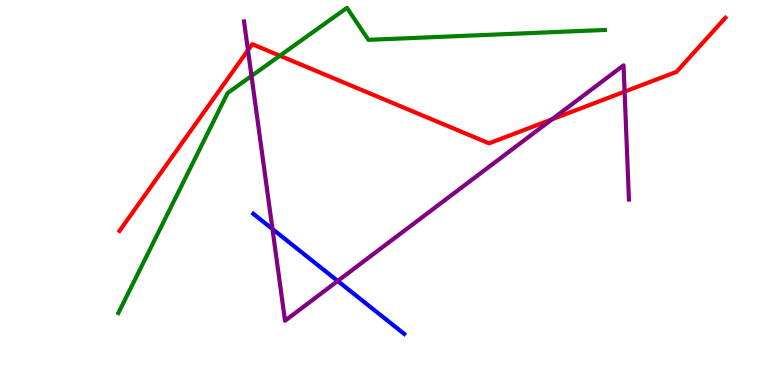[{'lines': ['blue', 'red'], 'intersections': []}, {'lines': ['green', 'red'], 'intersections': [{'x': 3.61, 'y': 8.55}]}, {'lines': ['purple', 'red'], 'intersections': [{'x': 3.2, 'y': 8.7}, {'x': 7.12, 'y': 6.9}, {'x': 8.06, 'y': 7.62}]}, {'lines': ['blue', 'green'], 'intersections': []}, {'lines': ['blue', 'purple'], 'intersections': [{'x': 3.52, 'y': 4.05}, {'x': 4.36, 'y': 2.7}]}, {'lines': ['green', 'purple'], 'intersections': [{'x': 3.25, 'y': 8.03}]}]